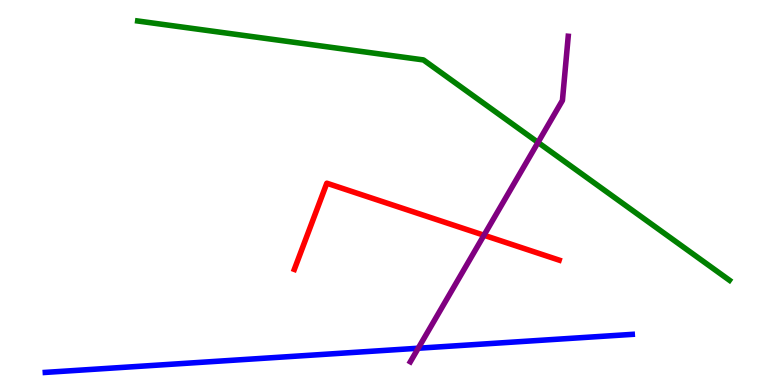[{'lines': ['blue', 'red'], 'intersections': []}, {'lines': ['green', 'red'], 'intersections': []}, {'lines': ['purple', 'red'], 'intersections': [{'x': 6.25, 'y': 3.89}]}, {'lines': ['blue', 'green'], 'intersections': []}, {'lines': ['blue', 'purple'], 'intersections': [{'x': 5.4, 'y': 0.955}]}, {'lines': ['green', 'purple'], 'intersections': [{'x': 6.94, 'y': 6.3}]}]